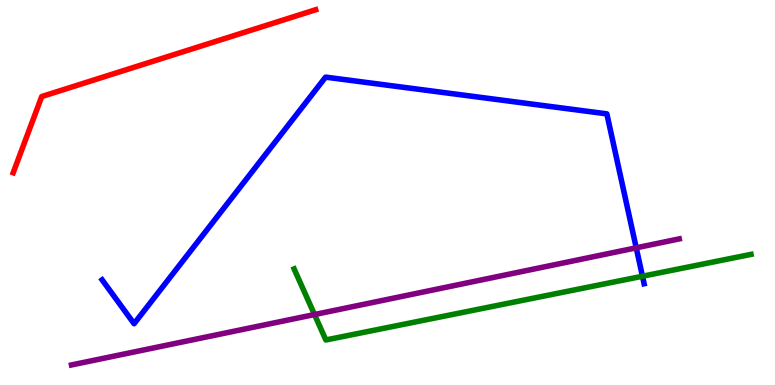[{'lines': ['blue', 'red'], 'intersections': []}, {'lines': ['green', 'red'], 'intersections': []}, {'lines': ['purple', 'red'], 'intersections': []}, {'lines': ['blue', 'green'], 'intersections': [{'x': 8.29, 'y': 2.83}]}, {'lines': ['blue', 'purple'], 'intersections': [{'x': 8.21, 'y': 3.56}]}, {'lines': ['green', 'purple'], 'intersections': [{'x': 4.06, 'y': 1.83}]}]